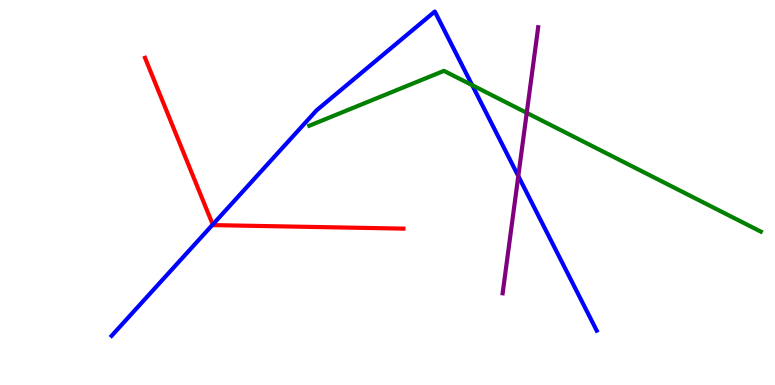[{'lines': ['blue', 'red'], 'intersections': [{'x': 2.75, 'y': 4.17}]}, {'lines': ['green', 'red'], 'intersections': []}, {'lines': ['purple', 'red'], 'intersections': []}, {'lines': ['blue', 'green'], 'intersections': [{'x': 6.09, 'y': 7.79}]}, {'lines': ['blue', 'purple'], 'intersections': [{'x': 6.69, 'y': 5.43}]}, {'lines': ['green', 'purple'], 'intersections': [{'x': 6.8, 'y': 7.07}]}]